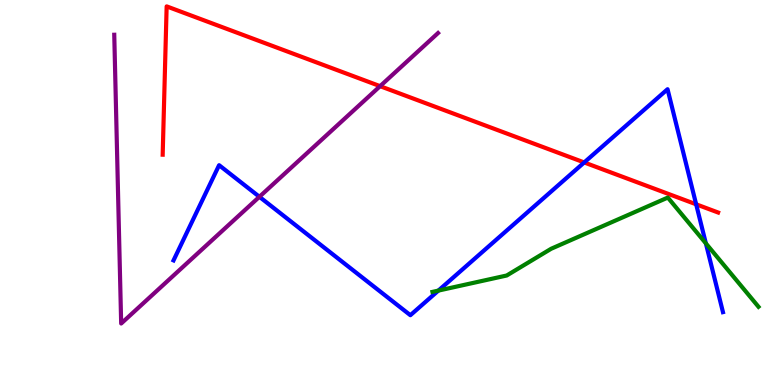[{'lines': ['blue', 'red'], 'intersections': [{'x': 7.54, 'y': 5.78}, {'x': 8.98, 'y': 4.69}]}, {'lines': ['green', 'red'], 'intersections': []}, {'lines': ['purple', 'red'], 'intersections': [{'x': 4.9, 'y': 7.76}]}, {'lines': ['blue', 'green'], 'intersections': [{'x': 5.66, 'y': 2.45}, {'x': 9.11, 'y': 3.68}]}, {'lines': ['blue', 'purple'], 'intersections': [{'x': 3.35, 'y': 4.89}]}, {'lines': ['green', 'purple'], 'intersections': []}]